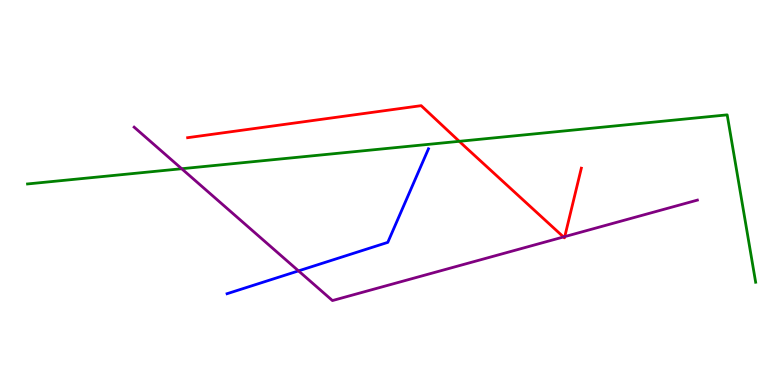[{'lines': ['blue', 'red'], 'intersections': []}, {'lines': ['green', 'red'], 'intersections': [{'x': 5.93, 'y': 6.33}]}, {'lines': ['purple', 'red'], 'intersections': [{'x': 7.27, 'y': 3.85}, {'x': 7.29, 'y': 3.85}]}, {'lines': ['blue', 'green'], 'intersections': []}, {'lines': ['blue', 'purple'], 'intersections': [{'x': 3.85, 'y': 2.96}]}, {'lines': ['green', 'purple'], 'intersections': [{'x': 2.34, 'y': 5.62}]}]